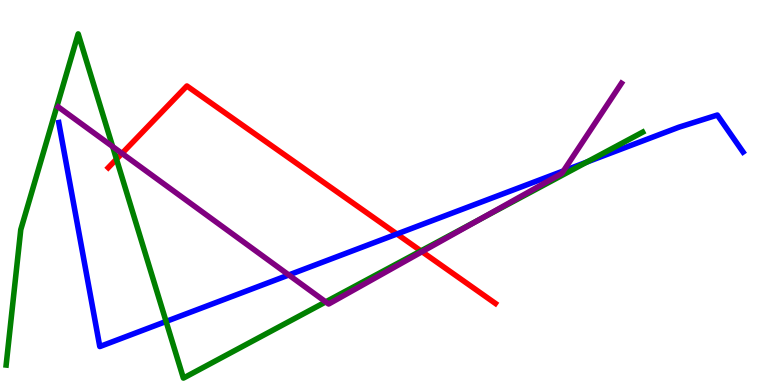[{'lines': ['blue', 'red'], 'intersections': [{'x': 5.12, 'y': 3.92}]}, {'lines': ['green', 'red'], 'intersections': [{'x': 1.5, 'y': 5.87}, {'x': 5.43, 'y': 3.48}]}, {'lines': ['purple', 'red'], 'intersections': [{'x': 1.57, 'y': 6.02}, {'x': 5.45, 'y': 3.46}]}, {'lines': ['blue', 'green'], 'intersections': [{'x': 2.14, 'y': 1.65}, {'x': 7.57, 'y': 5.79}]}, {'lines': ['blue', 'purple'], 'intersections': [{'x': 3.73, 'y': 2.86}, {'x': 7.27, 'y': 5.56}]}, {'lines': ['green', 'purple'], 'intersections': [{'x': 1.45, 'y': 6.19}, {'x': 4.2, 'y': 2.16}, {'x': 6.19, 'y': 4.3}]}]